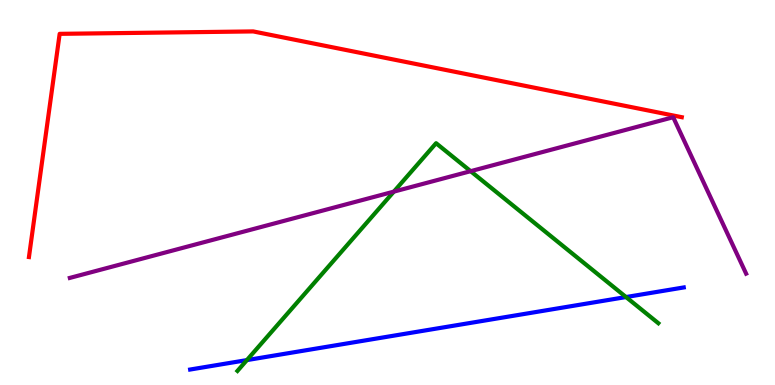[{'lines': ['blue', 'red'], 'intersections': []}, {'lines': ['green', 'red'], 'intersections': []}, {'lines': ['purple', 'red'], 'intersections': []}, {'lines': ['blue', 'green'], 'intersections': [{'x': 3.19, 'y': 0.647}, {'x': 8.08, 'y': 2.28}]}, {'lines': ['blue', 'purple'], 'intersections': []}, {'lines': ['green', 'purple'], 'intersections': [{'x': 5.08, 'y': 5.02}, {'x': 6.07, 'y': 5.55}]}]